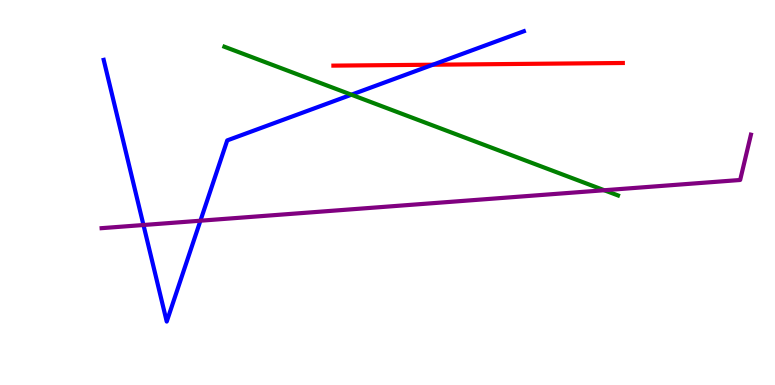[{'lines': ['blue', 'red'], 'intersections': [{'x': 5.59, 'y': 8.32}]}, {'lines': ['green', 'red'], 'intersections': []}, {'lines': ['purple', 'red'], 'intersections': []}, {'lines': ['blue', 'green'], 'intersections': [{'x': 4.53, 'y': 7.54}]}, {'lines': ['blue', 'purple'], 'intersections': [{'x': 1.85, 'y': 4.16}, {'x': 2.59, 'y': 4.27}]}, {'lines': ['green', 'purple'], 'intersections': [{'x': 7.8, 'y': 5.06}]}]